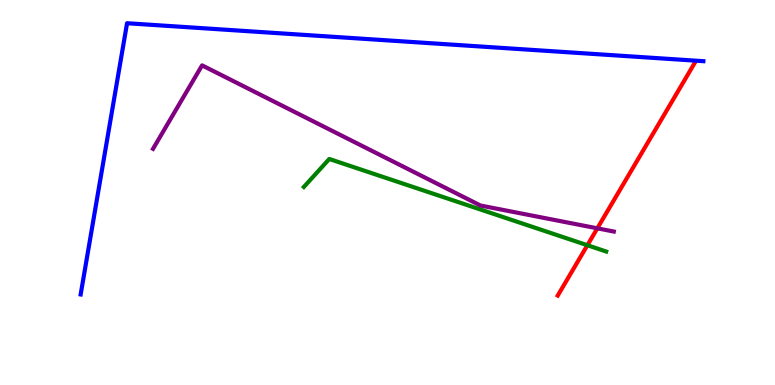[{'lines': ['blue', 'red'], 'intersections': []}, {'lines': ['green', 'red'], 'intersections': [{'x': 7.58, 'y': 3.63}]}, {'lines': ['purple', 'red'], 'intersections': [{'x': 7.71, 'y': 4.07}]}, {'lines': ['blue', 'green'], 'intersections': []}, {'lines': ['blue', 'purple'], 'intersections': []}, {'lines': ['green', 'purple'], 'intersections': []}]